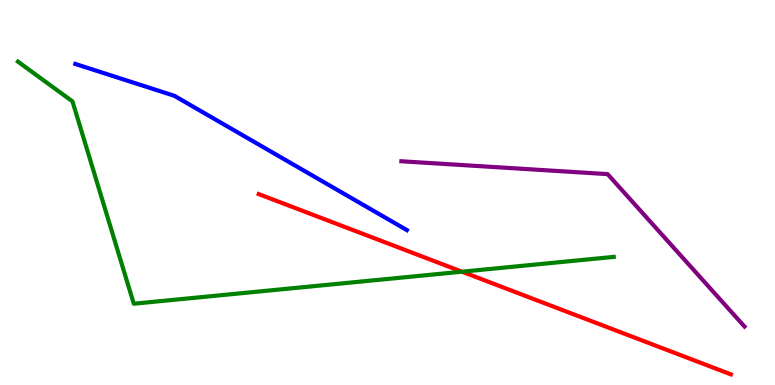[{'lines': ['blue', 'red'], 'intersections': []}, {'lines': ['green', 'red'], 'intersections': [{'x': 5.96, 'y': 2.94}]}, {'lines': ['purple', 'red'], 'intersections': []}, {'lines': ['blue', 'green'], 'intersections': []}, {'lines': ['blue', 'purple'], 'intersections': []}, {'lines': ['green', 'purple'], 'intersections': []}]